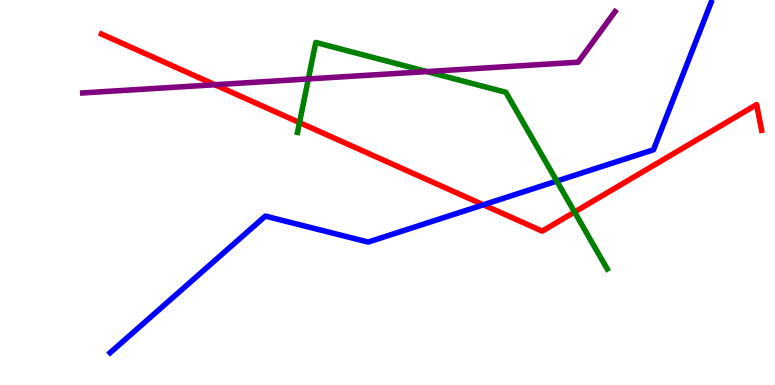[{'lines': ['blue', 'red'], 'intersections': [{'x': 6.24, 'y': 4.68}]}, {'lines': ['green', 'red'], 'intersections': [{'x': 3.86, 'y': 6.82}, {'x': 7.41, 'y': 4.49}]}, {'lines': ['purple', 'red'], 'intersections': [{'x': 2.77, 'y': 7.8}]}, {'lines': ['blue', 'green'], 'intersections': [{'x': 7.18, 'y': 5.3}]}, {'lines': ['blue', 'purple'], 'intersections': []}, {'lines': ['green', 'purple'], 'intersections': [{'x': 3.98, 'y': 7.95}, {'x': 5.51, 'y': 8.14}]}]